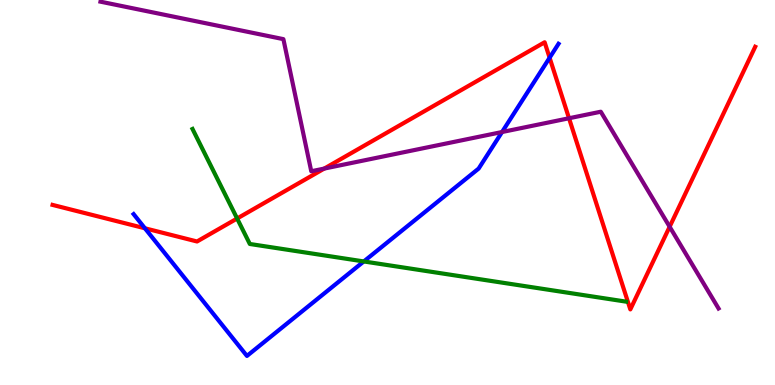[{'lines': ['blue', 'red'], 'intersections': [{'x': 1.87, 'y': 4.07}, {'x': 7.09, 'y': 8.5}]}, {'lines': ['green', 'red'], 'intersections': [{'x': 3.06, 'y': 4.32}]}, {'lines': ['purple', 'red'], 'intersections': [{'x': 4.18, 'y': 5.62}, {'x': 7.34, 'y': 6.93}, {'x': 8.64, 'y': 4.11}]}, {'lines': ['blue', 'green'], 'intersections': [{'x': 4.69, 'y': 3.21}]}, {'lines': ['blue', 'purple'], 'intersections': [{'x': 6.48, 'y': 6.57}]}, {'lines': ['green', 'purple'], 'intersections': []}]